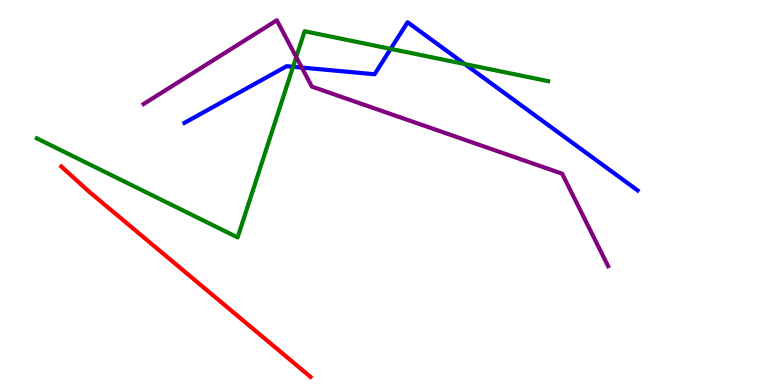[{'lines': ['blue', 'red'], 'intersections': []}, {'lines': ['green', 'red'], 'intersections': []}, {'lines': ['purple', 'red'], 'intersections': []}, {'lines': ['blue', 'green'], 'intersections': [{'x': 3.78, 'y': 8.27}, {'x': 5.04, 'y': 8.73}, {'x': 6.0, 'y': 8.34}]}, {'lines': ['blue', 'purple'], 'intersections': [{'x': 3.89, 'y': 8.24}]}, {'lines': ['green', 'purple'], 'intersections': [{'x': 3.82, 'y': 8.52}]}]